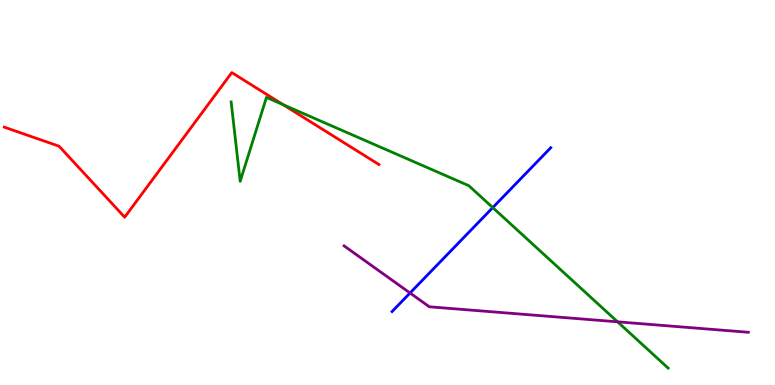[{'lines': ['blue', 'red'], 'intersections': []}, {'lines': ['green', 'red'], 'intersections': [{'x': 3.65, 'y': 7.28}]}, {'lines': ['purple', 'red'], 'intersections': []}, {'lines': ['blue', 'green'], 'intersections': [{'x': 6.36, 'y': 4.61}]}, {'lines': ['blue', 'purple'], 'intersections': [{'x': 5.29, 'y': 2.39}]}, {'lines': ['green', 'purple'], 'intersections': [{'x': 7.97, 'y': 1.64}]}]